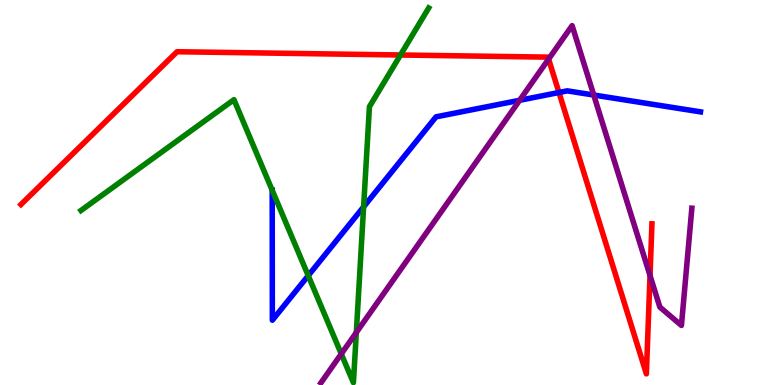[{'lines': ['blue', 'red'], 'intersections': [{'x': 7.21, 'y': 7.6}]}, {'lines': ['green', 'red'], 'intersections': [{'x': 5.17, 'y': 8.57}]}, {'lines': ['purple', 'red'], 'intersections': [{'x': 7.08, 'y': 8.47}, {'x': 8.39, 'y': 2.84}]}, {'lines': ['blue', 'green'], 'intersections': [{'x': 3.51, 'y': 5.06}, {'x': 3.98, 'y': 2.84}, {'x': 4.69, 'y': 4.63}]}, {'lines': ['blue', 'purple'], 'intersections': [{'x': 6.7, 'y': 7.4}, {'x': 7.66, 'y': 7.53}]}, {'lines': ['green', 'purple'], 'intersections': [{'x': 4.4, 'y': 0.808}, {'x': 4.6, 'y': 1.36}]}]